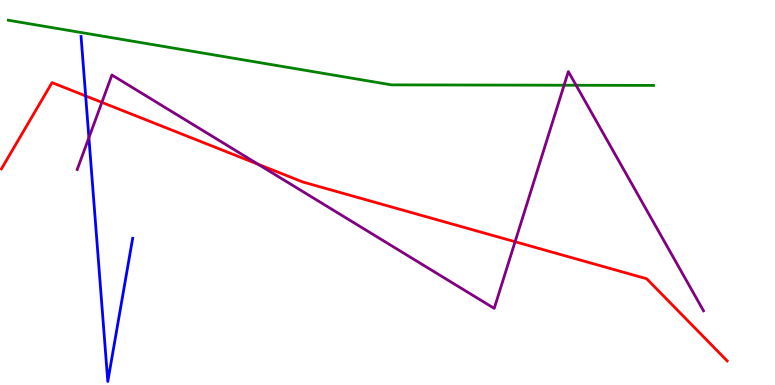[{'lines': ['blue', 'red'], 'intersections': [{'x': 1.11, 'y': 7.51}]}, {'lines': ['green', 'red'], 'intersections': []}, {'lines': ['purple', 'red'], 'intersections': [{'x': 1.31, 'y': 7.34}, {'x': 3.33, 'y': 5.73}, {'x': 6.65, 'y': 3.72}]}, {'lines': ['blue', 'green'], 'intersections': []}, {'lines': ['blue', 'purple'], 'intersections': [{'x': 1.15, 'y': 6.42}]}, {'lines': ['green', 'purple'], 'intersections': [{'x': 7.28, 'y': 7.79}, {'x': 7.43, 'y': 7.79}]}]